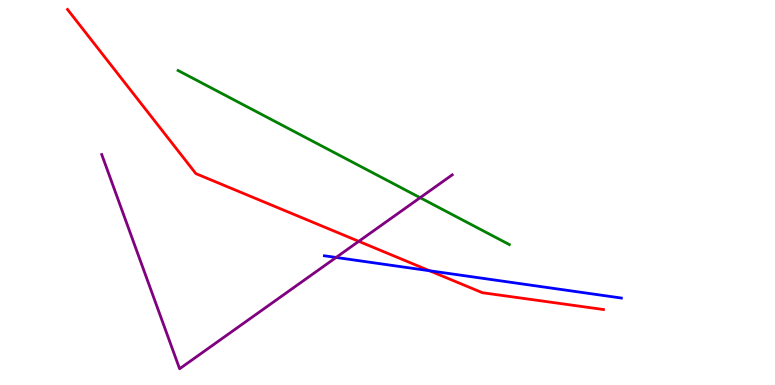[{'lines': ['blue', 'red'], 'intersections': [{'x': 5.54, 'y': 2.97}]}, {'lines': ['green', 'red'], 'intersections': []}, {'lines': ['purple', 'red'], 'intersections': [{'x': 4.63, 'y': 3.73}]}, {'lines': ['blue', 'green'], 'intersections': []}, {'lines': ['blue', 'purple'], 'intersections': [{'x': 4.34, 'y': 3.31}]}, {'lines': ['green', 'purple'], 'intersections': [{'x': 5.42, 'y': 4.87}]}]